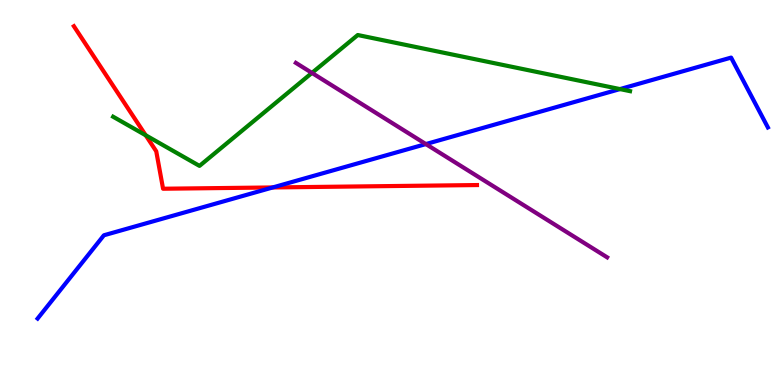[{'lines': ['blue', 'red'], 'intersections': [{'x': 3.52, 'y': 5.13}]}, {'lines': ['green', 'red'], 'intersections': [{'x': 1.88, 'y': 6.49}]}, {'lines': ['purple', 'red'], 'intersections': []}, {'lines': ['blue', 'green'], 'intersections': [{'x': 8.0, 'y': 7.69}]}, {'lines': ['blue', 'purple'], 'intersections': [{'x': 5.49, 'y': 6.26}]}, {'lines': ['green', 'purple'], 'intersections': [{'x': 4.03, 'y': 8.11}]}]